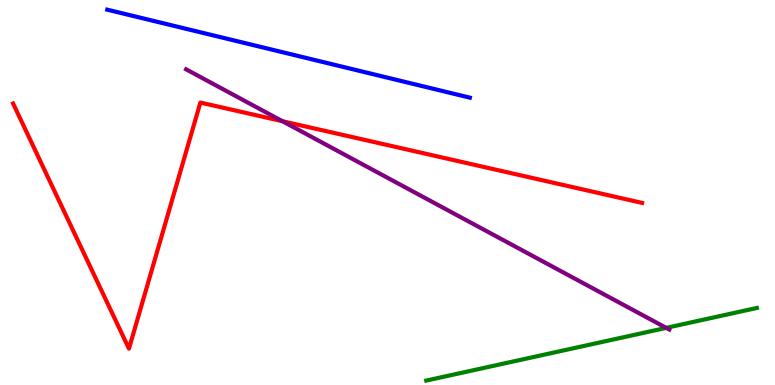[{'lines': ['blue', 'red'], 'intersections': []}, {'lines': ['green', 'red'], 'intersections': []}, {'lines': ['purple', 'red'], 'intersections': [{'x': 3.64, 'y': 6.85}]}, {'lines': ['blue', 'green'], 'intersections': []}, {'lines': ['blue', 'purple'], 'intersections': []}, {'lines': ['green', 'purple'], 'intersections': [{'x': 8.6, 'y': 1.48}]}]